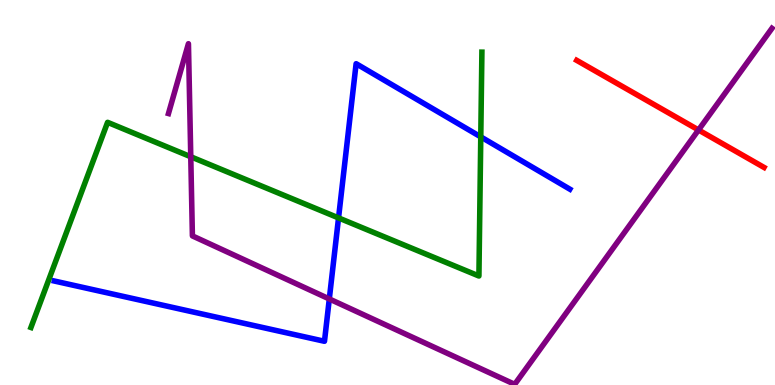[{'lines': ['blue', 'red'], 'intersections': []}, {'lines': ['green', 'red'], 'intersections': []}, {'lines': ['purple', 'red'], 'intersections': [{'x': 9.01, 'y': 6.62}]}, {'lines': ['blue', 'green'], 'intersections': [{'x': 4.37, 'y': 4.34}, {'x': 6.2, 'y': 6.44}]}, {'lines': ['blue', 'purple'], 'intersections': [{'x': 4.25, 'y': 2.23}]}, {'lines': ['green', 'purple'], 'intersections': [{'x': 2.46, 'y': 5.93}]}]